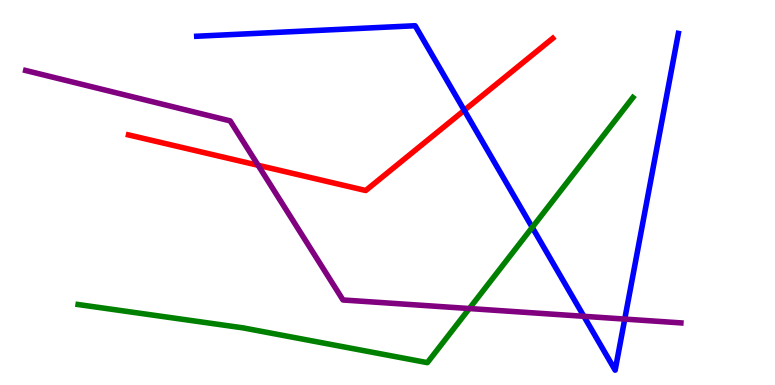[{'lines': ['blue', 'red'], 'intersections': [{'x': 5.99, 'y': 7.13}]}, {'lines': ['green', 'red'], 'intersections': []}, {'lines': ['purple', 'red'], 'intersections': [{'x': 3.33, 'y': 5.71}]}, {'lines': ['blue', 'green'], 'intersections': [{'x': 6.87, 'y': 4.09}]}, {'lines': ['blue', 'purple'], 'intersections': [{'x': 7.53, 'y': 1.78}, {'x': 8.06, 'y': 1.71}]}, {'lines': ['green', 'purple'], 'intersections': [{'x': 6.06, 'y': 1.99}]}]